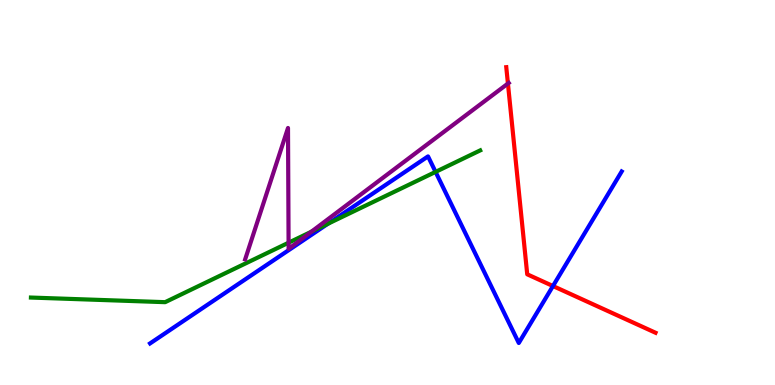[{'lines': ['blue', 'red'], 'intersections': [{'x': 7.14, 'y': 2.57}]}, {'lines': ['green', 'red'], 'intersections': []}, {'lines': ['purple', 'red'], 'intersections': [{'x': 6.55, 'y': 7.83}]}, {'lines': ['blue', 'green'], 'intersections': [{'x': 4.23, 'y': 4.19}, {'x': 5.62, 'y': 5.54}]}, {'lines': ['blue', 'purple'], 'intersections': []}, {'lines': ['green', 'purple'], 'intersections': [{'x': 3.72, 'y': 3.7}, {'x': 4.02, 'y': 3.98}]}]